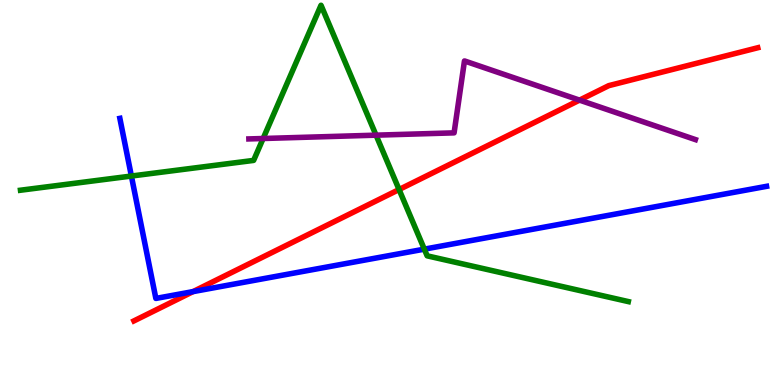[{'lines': ['blue', 'red'], 'intersections': [{'x': 2.49, 'y': 2.43}]}, {'lines': ['green', 'red'], 'intersections': [{'x': 5.15, 'y': 5.08}]}, {'lines': ['purple', 'red'], 'intersections': [{'x': 7.48, 'y': 7.4}]}, {'lines': ['blue', 'green'], 'intersections': [{'x': 1.7, 'y': 5.43}, {'x': 5.48, 'y': 3.53}]}, {'lines': ['blue', 'purple'], 'intersections': []}, {'lines': ['green', 'purple'], 'intersections': [{'x': 3.4, 'y': 6.4}, {'x': 4.85, 'y': 6.49}]}]